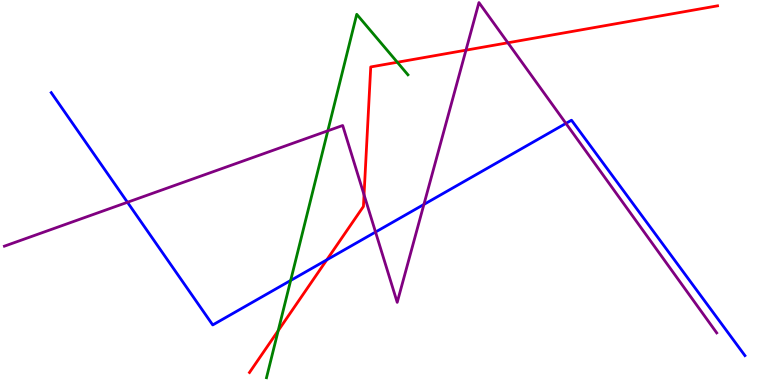[{'lines': ['blue', 'red'], 'intersections': [{'x': 4.22, 'y': 3.25}]}, {'lines': ['green', 'red'], 'intersections': [{'x': 3.59, 'y': 1.41}, {'x': 5.13, 'y': 8.38}]}, {'lines': ['purple', 'red'], 'intersections': [{'x': 4.7, 'y': 4.94}, {'x': 6.01, 'y': 8.7}, {'x': 6.55, 'y': 8.89}]}, {'lines': ['blue', 'green'], 'intersections': [{'x': 3.75, 'y': 2.71}]}, {'lines': ['blue', 'purple'], 'intersections': [{'x': 1.64, 'y': 4.75}, {'x': 4.85, 'y': 3.97}, {'x': 5.47, 'y': 4.69}, {'x': 7.3, 'y': 6.79}]}, {'lines': ['green', 'purple'], 'intersections': [{'x': 4.23, 'y': 6.6}]}]